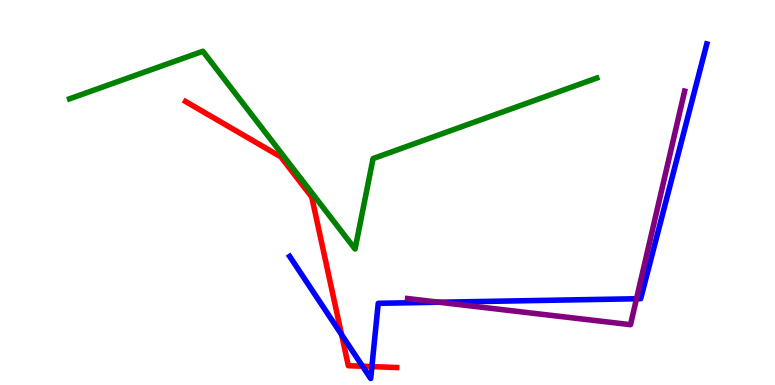[{'lines': ['blue', 'red'], 'intersections': [{'x': 4.41, 'y': 1.31}, {'x': 4.68, 'y': 0.487}, {'x': 4.8, 'y': 0.478}]}, {'lines': ['green', 'red'], 'intersections': []}, {'lines': ['purple', 'red'], 'intersections': []}, {'lines': ['blue', 'green'], 'intersections': []}, {'lines': ['blue', 'purple'], 'intersections': [{'x': 5.67, 'y': 2.15}, {'x': 8.21, 'y': 2.24}]}, {'lines': ['green', 'purple'], 'intersections': []}]